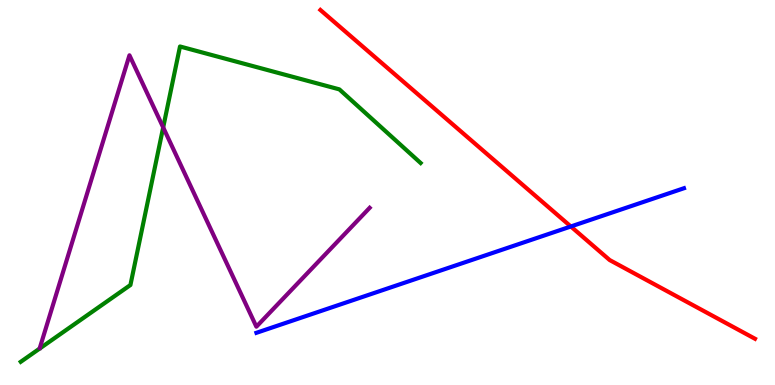[{'lines': ['blue', 'red'], 'intersections': [{'x': 7.37, 'y': 4.12}]}, {'lines': ['green', 'red'], 'intersections': []}, {'lines': ['purple', 'red'], 'intersections': []}, {'lines': ['blue', 'green'], 'intersections': []}, {'lines': ['blue', 'purple'], 'intersections': []}, {'lines': ['green', 'purple'], 'intersections': [{'x': 2.11, 'y': 6.69}]}]